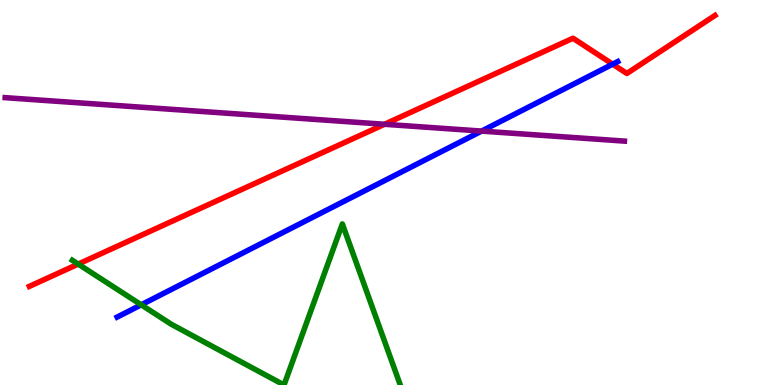[{'lines': ['blue', 'red'], 'intersections': [{'x': 7.91, 'y': 8.33}]}, {'lines': ['green', 'red'], 'intersections': [{'x': 1.01, 'y': 3.14}]}, {'lines': ['purple', 'red'], 'intersections': [{'x': 4.96, 'y': 6.77}]}, {'lines': ['blue', 'green'], 'intersections': [{'x': 1.82, 'y': 2.08}]}, {'lines': ['blue', 'purple'], 'intersections': [{'x': 6.21, 'y': 6.6}]}, {'lines': ['green', 'purple'], 'intersections': []}]